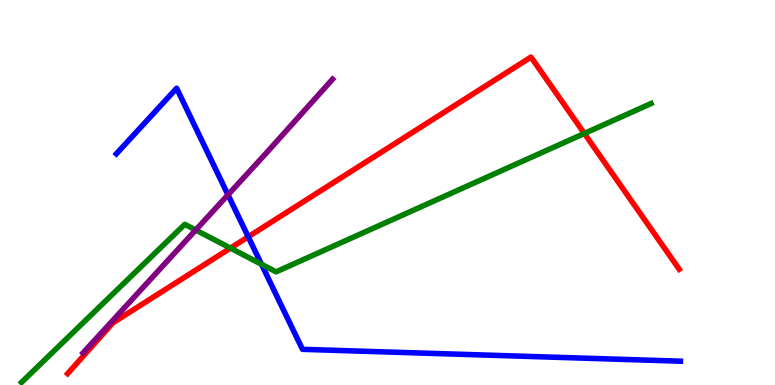[{'lines': ['blue', 'red'], 'intersections': [{'x': 3.2, 'y': 3.85}]}, {'lines': ['green', 'red'], 'intersections': [{'x': 2.97, 'y': 3.56}, {'x': 7.54, 'y': 6.53}]}, {'lines': ['purple', 'red'], 'intersections': []}, {'lines': ['blue', 'green'], 'intersections': [{'x': 3.37, 'y': 3.14}]}, {'lines': ['blue', 'purple'], 'intersections': [{'x': 2.94, 'y': 4.94}]}, {'lines': ['green', 'purple'], 'intersections': [{'x': 2.53, 'y': 4.03}]}]